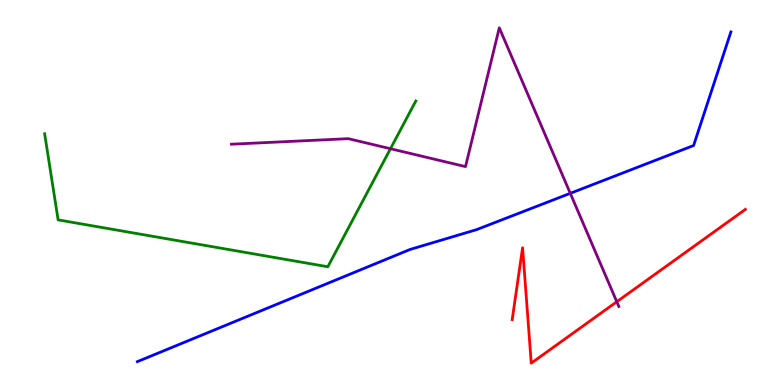[{'lines': ['blue', 'red'], 'intersections': []}, {'lines': ['green', 'red'], 'intersections': []}, {'lines': ['purple', 'red'], 'intersections': [{'x': 7.96, 'y': 2.16}]}, {'lines': ['blue', 'green'], 'intersections': []}, {'lines': ['blue', 'purple'], 'intersections': [{'x': 7.36, 'y': 4.98}]}, {'lines': ['green', 'purple'], 'intersections': [{'x': 5.04, 'y': 6.14}]}]